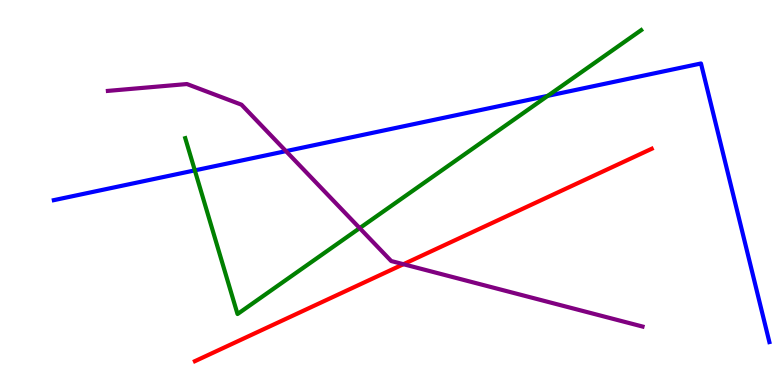[{'lines': ['blue', 'red'], 'intersections': []}, {'lines': ['green', 'red'], 'intersections': []}, {'lines': ['purple', 'red'], 'intersections': [{'x': 5.21, 'y': 3.14}]}, {'lines': ['blue', 'green'], 'intersections': [{'x': 2.51, 'y': 5.57}, {'x': 7.07, 'y': 7.51}]}, {'lines': ['blue', 'purple'], 'intersections': [{'x': 3.69, 'y': 6.07}]}, {'lines': ['green', 'purple'], 'intersections': [{'x': 4.64, 'y': 4.07}]}]